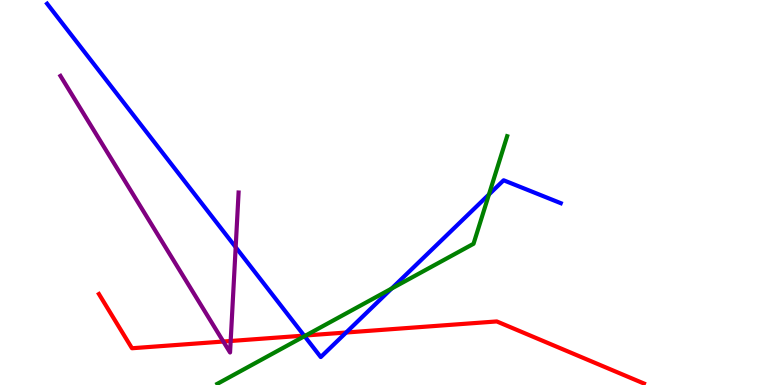[{'lines': ['blue', 'red'], 'intersections': [{'x': 3.92, 'y': 1.28}, {'x': 4.47, 'y': 1.36}]}, {'lines': ['green', 'red'], 'intersections': [{'x': 3.95, 'y': 1.29}]}, {'lines': ['purple', 'red'], 'intersections': [{'x': 2.88, 'y': 1.13}, {'x': 2.98, 'y': 1.14}]}, {'lines': ['blue', 'green'], 'intersections': [{'x': 3.93, 'y': 1.27}, {'x': 5.05, 'y': 2.51}, {'x': 6.31, 'y': 4.95}]}, {'lines': ['blue', 'purple'], 'intersections': [{'x': 3.04, 'y': 3.58}]}, {'lines': ['green', 'purple'], 'intersections': []}]